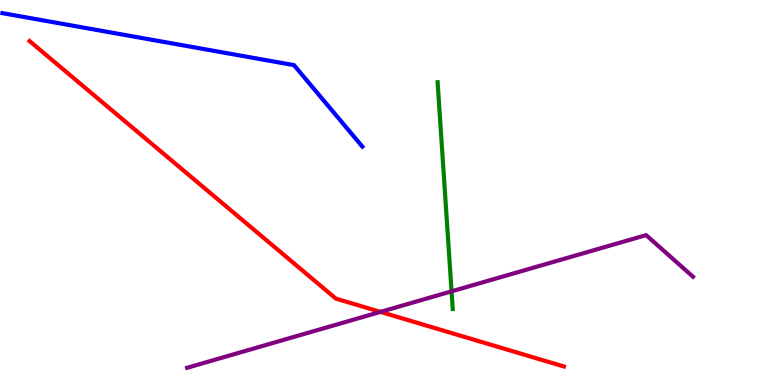[{'lines': ['blue', 'red'], 'intersections': []}, {'lines': ['green', 'red'], 'intersections': []}, {'lines': ['purple', 'red'], 'intersections': [{'x': 4.91, 'y': 1.9}]}, {'lines': ['blue', 'green'], 'intersections': []}, {'lines': ['blue', 'purple'], 'intersections': []}, {'lines': ['green', 'purple'], 'intersections': [{'x': 5.83, 'y': 2.43}]}]